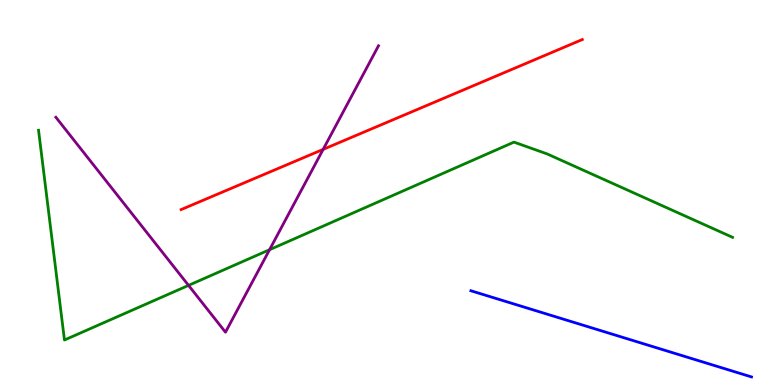[{'lines': ['blue', 'red'], 'intersections': []}, {'lines': ['green', 'red'], 'intersections': []}, {'lines': ['purple', 'red'], 'intersections': [{'x': 4.17, 'y': 6.12}]}, {'lines': ['blue', 'green'], 'intersections': []}, {'lines': ['blue', 'purple'], 'intersections': []}, {'lines': ['green', 'purple'], 'intersections': [{'x': 2.43, 'y': 2.59}, {'x': 3.48, 'y': 3.51}]}]